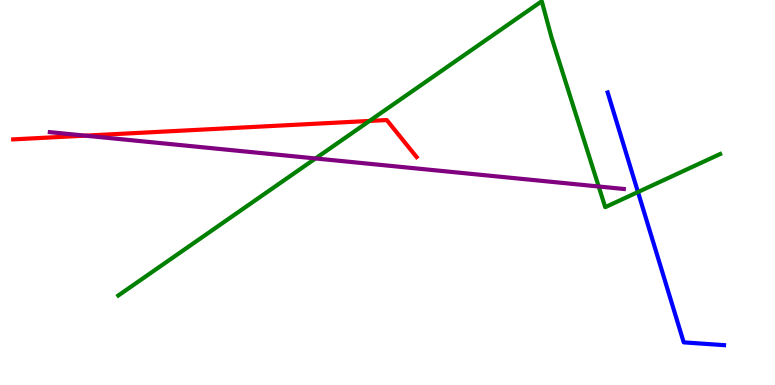[{'lines': ['blue', 'red'], 'intersections': []}, {'lines': ['green', 'red'], 'intersections': [{'x': 4.77, 'y': 6.86}]}, {'lines': ['purple', 'red'], 'intersections': [{'x': 1.1, 'y': 6.48}]}, {'lines': ['blue', 'green'], 'intersections': [{'x': 8.23, 'y': 5.01}]}, {'lines': ['blue', 'purple'], 'intersections': []}, {'lines': ['green', 'purple'], 'intersections': [{'x': 4.07, 'y': 5.88}, {'x': 7.73, 'y': 5.16}]}]